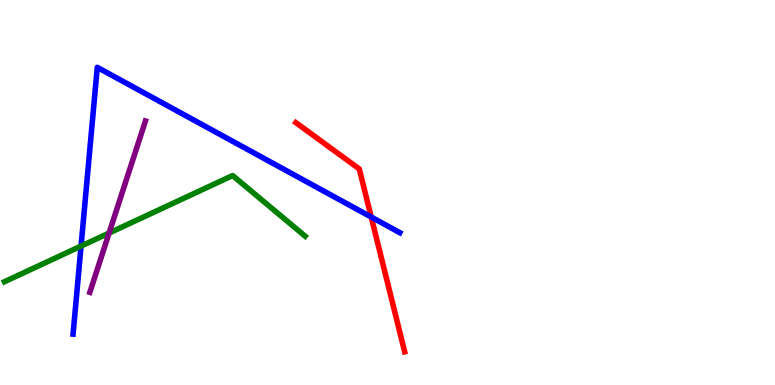[{'lines': ['blue', 'red'], 'intersections': [{'x': 4.79, 'y': 4.36}]}, {'lines': ['green', 'red'], 'intersections': []}, {'lines': ['purple', 'red'], 'intersections': []}, {'lines': ['blue', 'green'], 'intersections': [{'x': 1.05, 'y': 3.61}]}, {'lines': ['blue', 'purple'], 'intersections': []}, {'lines': ['green', 'purple'], 'intersections': [{'x': 1.41, 'y': 3.95}]}]